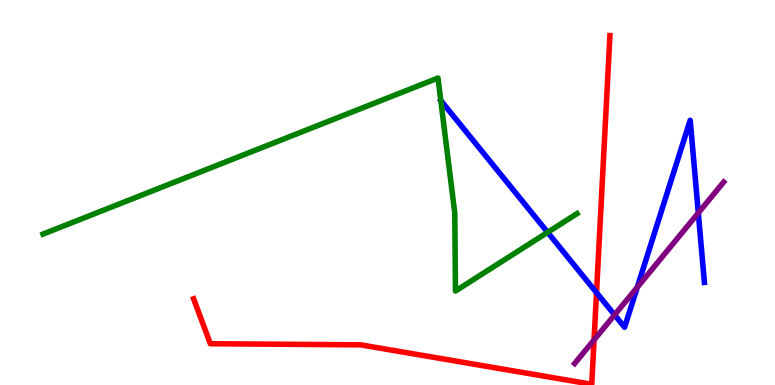[{'lines': ['blue', 'red'], 'intersections': [{'x': 7.7, 'y': 2.4}]}, {'lines': ['green', 'red'], 'intersections': []}, {'lines': ['purple', 'red'], 'intersections': [{'x': 7.67, 'y': 1.17}]}, {'lines': ['blue', 'green'], 'intersections': [{'x': 7.07, 'y': 3.97}]}, {'lines': ['blue', 'purple'], 'intersections': [{'x': 7.93, 'y': 1.82}, {'x': 8.22, 'y': 2.54}, {'x': 9.01, 'y': 4.47}]}, {'lines': ['green', 'purple'], 'intersections': []}]